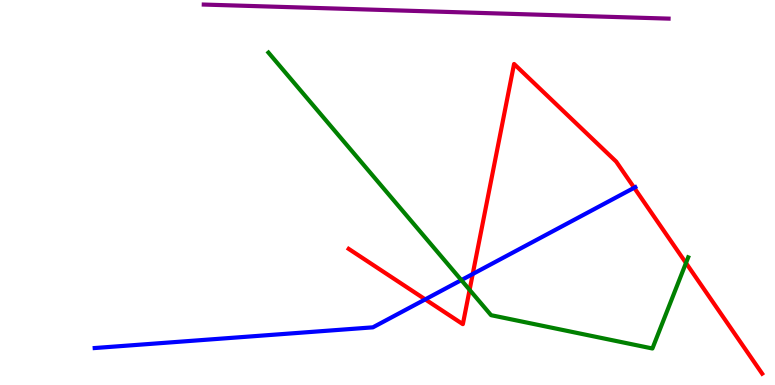[{'lines': ['blue', 'red'], 'intersections': [{'x': 5.49, 'y': 2.22}, {'x': 6.1, 'y': 2.88}, {'x': 8.18, 'y': 5.12}]}, {'lines': ['green', 'red'], 'intersections': [{'x': 6.06, 'y': 2.47}, {'x': 8.85, 'y': 3.17}]}, {'lines': ['purple', 'red'], 'intersections': []}, {'lines': ['blue', 'green'], 'intersections': [{'x': 5.95, 'y': 2.72}]}, {'lines': ['blue', 'purple'], 'intersections': []}, {'lines': ['green', 'purple'], 'intersections': []}]